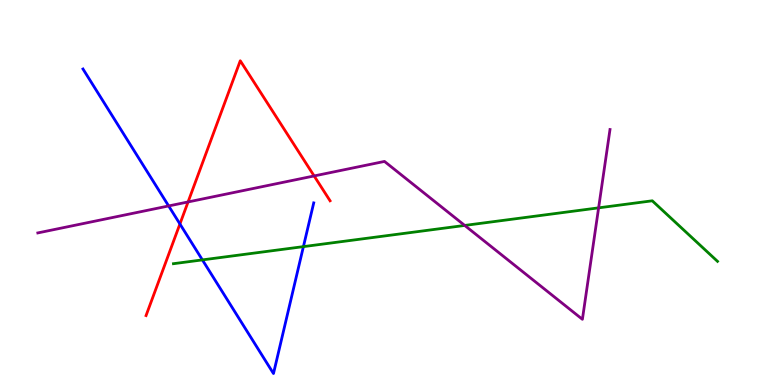[{'lines': ['blue', 'red'], 'intersections': [{'x': 2.32, 'y': 4.18}]}, {'lines': ['green', 'red'], 'intersections': []}, {'lines': ['purple', 'red'], 'intersections': [{'x': 2.43, 'y': 4.75}, {'x': 4.05, 'y': 5.43}]}, {'lines': ['blue', 'green'], 'intersections': [{'x': 2.61, 'y': 3.25}, {'x': 3.92, 'y': 3.59}]}, {'lines': ['blue', 'purple'], 'intersections': [{'x': 2.18, 'y': 4.65}]}, {'lines': ['green', 'purple'], 'intersections': [{'x': 6.0, 'y': 4.14}, {'x': 7.72, 'y': 4.6}]}]